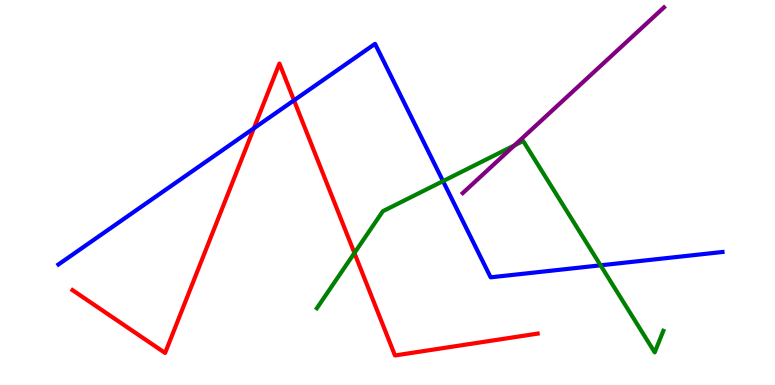[{'lines': ['blue', 'red'], 'intersections': [{'x': 3.28, 'y': 6.67}, {'x': 3.79, 'y': 7.39}]}, {'lines': ['green', 'red'], 'intersections': [{'x': 4.57, 'y': 3.43}]}, {'lines': ['purple', 'red'], 'intersections': []}, {'lines': ['blue', 'green'], 'intersections': [{'x': 5.72, 'y': 5.3}, {'x': 7.75, 'y': 3.11}]}, {'lines': ['blue', 'purple'], 'intersections': []}, {'lines': ['green', 'purple'], 'intersections': [{'x': 6.64, 'y': 6.22}]}]